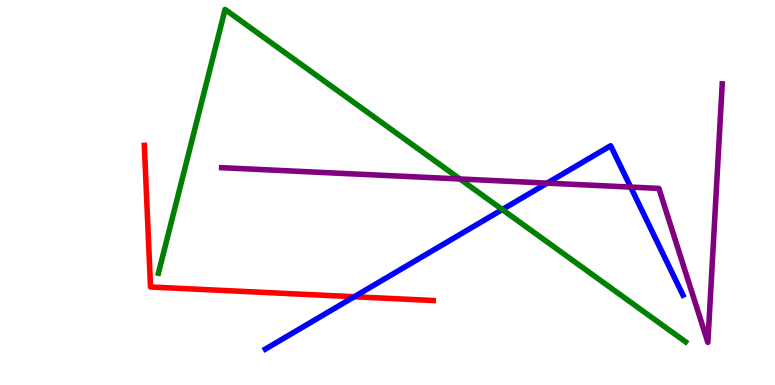[{'lines': ['blue', 'red'], 'intersections': [{'x': 4.57, 'y': 2.29}]}, {'lines': ['green', 'red'], 'intersections': []}, {'lines': ['purple', 'red'], 'intersections': []}, {'lines': ['blue', 'green'], 'intersections': [{'x': 6.48, 'y': 4.56}]}, {'lines': ['blue', 'purple'], 'intersections': [{'x': 7.06, 'y': 5.24}, {'x': 8.14, 'y': 5.14}]}, {'lines': ['green', 'purple'], 'intersections': [{'x': 5.93, 'y': 5.35}]}]